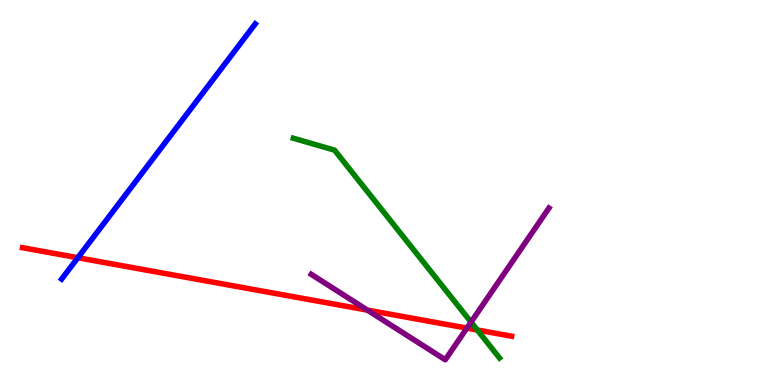[{'lines': ['blue', 'red'], 'intersections': [{'x': 1.0, 'y': 3.31}]}, {'lines': ['green', 'red'], 'intersections': [{'x': 6.16, 'y': 1.43}]}, {'lines': ['purple', 'red'], 'intersections': [{'x': 4.74, 'y': 1.95}, {'x': 6.02, 'y': 1.48}]}, {'lines': ['blue', 'green'], 'intersections': []}, {'lines': ['blue', 'purple'], 'intersections': []}, {'lines': ['green', 'purple'], 'intersections': [{'x': 6.08, 'y': 1.63}]}]